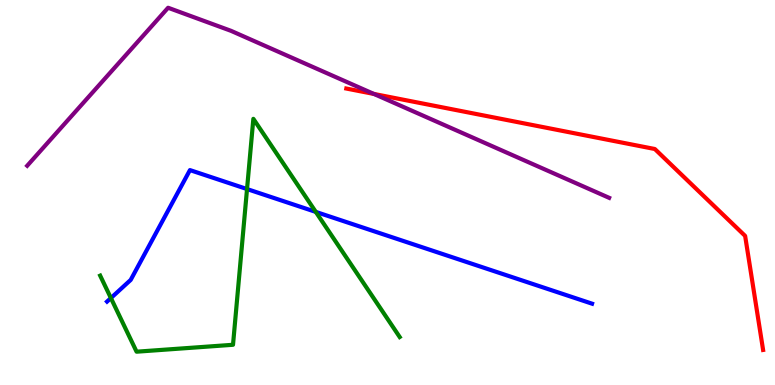[{'lines': ['blue', 'red'], 'intersections': []}, {'lines': ['green', 'red'], 'intersections': []}, {'lines': ['purple', 'red'], 'intersections': [{'x': 4.82, 'y': 7.56}]}, {'lines': ['blue', 'green'], 'intersections': [{'x': 1.43, 'y': 2.26}, {'x': 3.19, 'y': 5.09}, {'x': 4.07, 'y': 4.5}]}, {'lines': ['blue', 'purple'], 'intersections': []}, {'lines': ['green', 'purple'], 'intersections': []}]